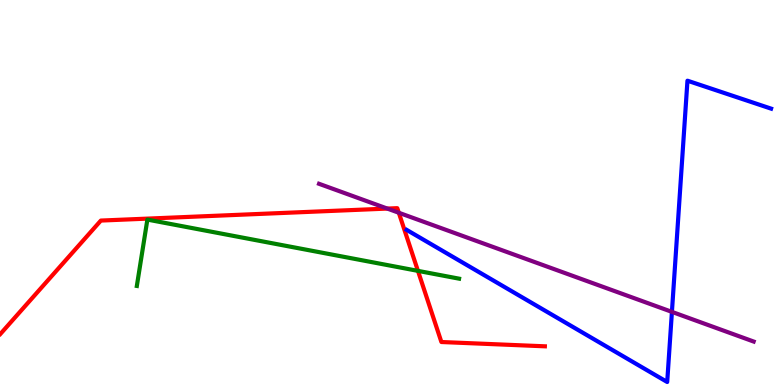[{'lines': ['blue', 'red'], 'intersections': []}, {'lines': ['green', 'red'], 'intersections': [{'x': 5.39, 'y': 2.96}]}, {'lines': ['purple', 'red'], 'intersections': [{'x': 5.0, 'y': 4.58}, {'x': 5.15, 'y': 4.47}]}, {'lines': ['blue', 'green'], 'intersections': []}, {'lines': ['blue', 'purple'], 'intersections': [{'x': 8.67, 'y': 1.9}]}, {'lines': ['green', 'purple'], 'intersections': []}]